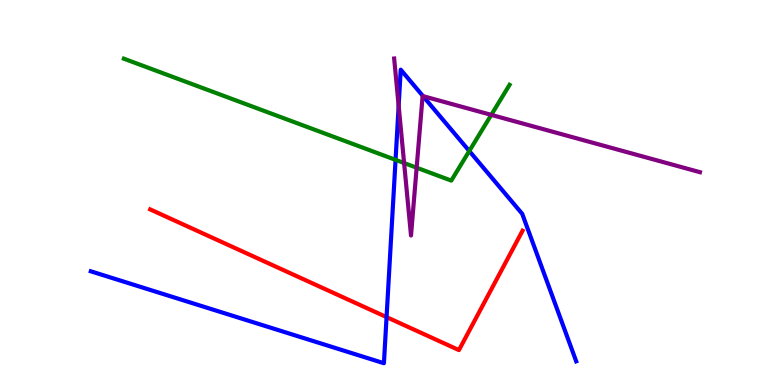[{'lines': ['blue', 'red'], 'intersections': [{'x': 4.99, 'y': 1.76}]}, {'lines': ['green', 'red'], 'intersections': []}, {'lines': ['purple', 'red'], 'intersections': []}, {'lines': ['blue', 'green'], 'intersections': [{'x': 5.1, 'y': 5.85}, {'x': 6.06, 'y': 6.08}]}, {'lines': ['blue', 'purple'], 'intersections': [{'x': 5.14, 'y': 7.25}, {'x': 5.46, 'y': 7.5}]}, {'lines': ['green', 'purple'], 'intersections': [{'x': 5.21, 'y': 5.77}, {'x': 5.38, 'y': 5.64}, {'x': 6.34, 'y': 7.02}]}]